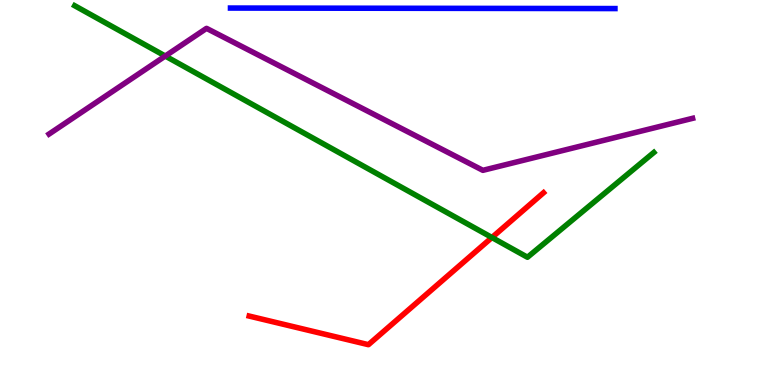[{'lines': ['blue', 'red'], 'intersections': []}, {'lines': ['green', 'red'], 'intersections': [{'x': 6.35, 'y': 3.83}]}, {'lines': ['purple', 'red'], 'intersections': []}, {'lines': ['blue', 'green'], 'intersections': []}, {'lines': ['blue', 'purple'], 'intersections': []}, {'lines': ['green', 'purple'], 'intersections': [{'x': 2.13, 'y': 8.54}]}]